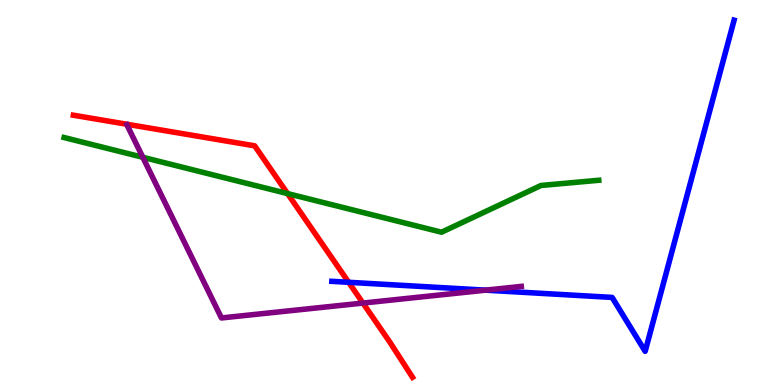[{'lines': ['blue', 'red'], 'intersections': [{'x': 4.5, 'y': 2.67}]}, {'lines': ['green', 'red'], 'intersections': [{'x': 3.71, 'y': 4.97}]}, {'lines': ['purple', 'red'], 'intersections': [{'x': 4.68, 'y': 2.13}]}, {'lines': ['blue', 'green'], 'intersections': []}, {'lines': ['blue', 'purple'], 'intersections': [{'x': 6.27, 'y': 2.46}]}, {'lines': ['green', 'purple'], 'intersections': [{'x': 1.84, 'y': 5.91}]}]